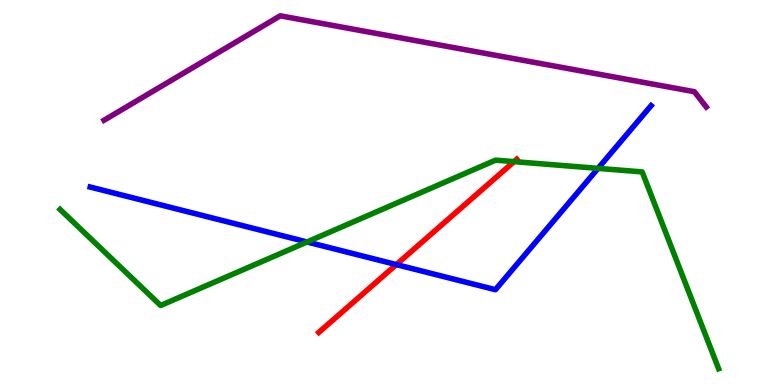[{'lines': ['blue', 'red'], 'intersections': [{'x': 5.11, 'y': 3.13}]}, {'lines': ['green', 'red'], 'intersections': [{'x': 6.63, 'y': 5.8}]}, {'lines': ['purple', 'red'], 'intersections': []}, {'lines': ['blue', 'green'], 'intersections': [{'x': 3.96, 'y': 3.72}, {'x': 7.72, 'y': 5.63}]}, {'lines': ['blue', 'purple'], 'intersections': []}, {'lines': ['green', 'purple'], 'intersections': []}]